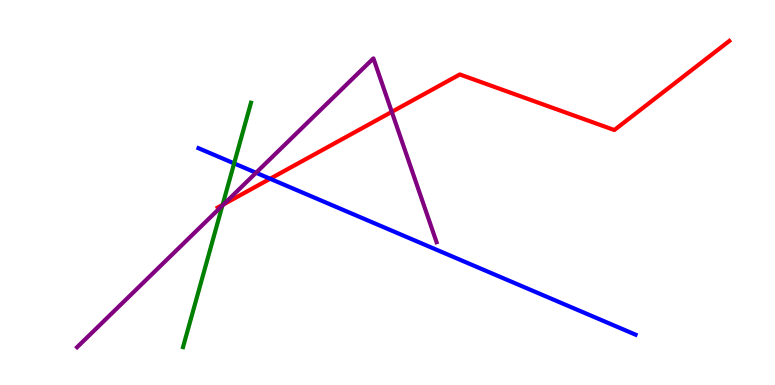[{'lines': ['blue', 'red'], 'intersections': [{'x': 3.49, 'y': 5.36}]}, {'lines': ['green', 'red'], 'intersections': [{'x': 2.87, 'y': 4.68}]}, {'lines': ['purple', 'red'], 'intersections': [{'x': 2.89, 'y': 4.69}, {'x': 5.06, 'y': 7.09}]}, {'lines': ['blue', 'green'], 'intersections': [{'x': 3.02, 'y': 5.76}]}, {'lines': ['blue', 'purple'], 'intersections': [{'x': 3.3, 'y': 5.51}]}, {'lines': ['green', 'purple'], 'intersections': [{'x': 2.87, 'y': 4.66}]}]